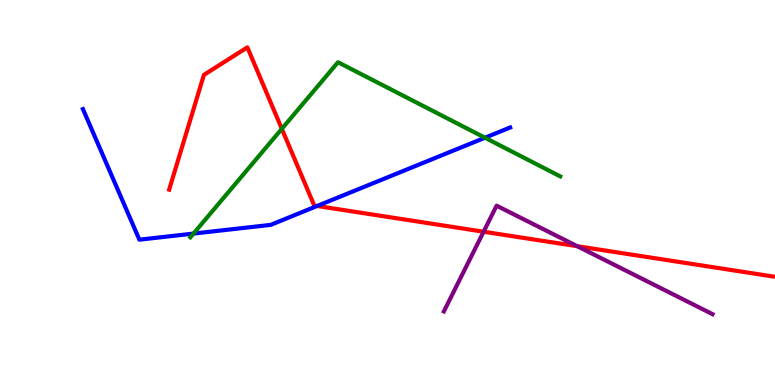[{'lines': ['blue', 'red'], 'intersections': [{'x': 4.09, 'y': 4.65}]}, {'lines': ['green', 'red'], 'intersections': [{'x': 3.64, 'y': 6.65}]}, {'lines': ['purple', 'red'], 'intersections': [{'x': 6.24, 'y': 3.98}, {'x': 7.45, 'y': 3.61}]}, {'lines': ['blue', 'green'], 'intersections': [{'x': 2.5, 'y': 3.93}, {'x': 6.26, 'y': 6.42}]}, {'lines': ['blue', 'purple'], 'intersections': []}, {'lines': ['green', 'purple'], 'intersections': []}]